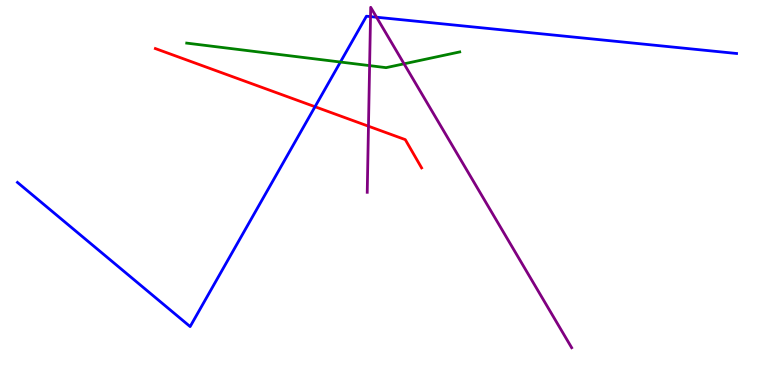[{'lines': ['blue', 'red'], 'intersections': [{'x': 4.06, 'y': 7.23}]}, {'lines': ['green', 'red'], 'intersections': []}, {'lines': ['purple', 'red'], 'intersections': [{'x': 4.75, 'y': 6.72}]}, {'lines': ['blue', 'green'], 'intersections': [{'x': 4.39, 'y': 8.39}]}, {'lines': ['blue', 'purple'], 'intersections': [{'x': 4.78, 'y': 9.57}, {'x': 4.86, 'y': 9.55}]}, {'lines': ['green', 'purple'], 'intersections': [{'x': 4.77, 'y': 8.3}, {'x': 5.21, 'y': 8.34}]}]